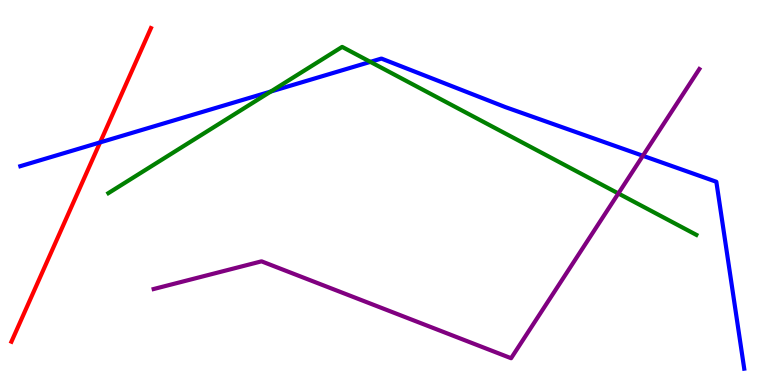[{'lines': ['blue', 'red'], 'intersections': [{'x': 1.29, 'y': 6.3}]}, {'lines': ['green', 'red'], 'intersections': []}, {'lines': ['purple', 'red'], 'intersections': []}, {'lines': ['blue', 'green'], 'intersections': [{'x': 3.49, 'y': 7.62}, {'x': 4.78, 'y': 8.39}]}, {'lines': ['blue', 'purple'], 'intersections': [{'x': 8.3, 'y': 5.95}]}, {'lines': ['green', 'purple'], 'intersections': [{'x': 7.98, 'y': 4.97}]}]